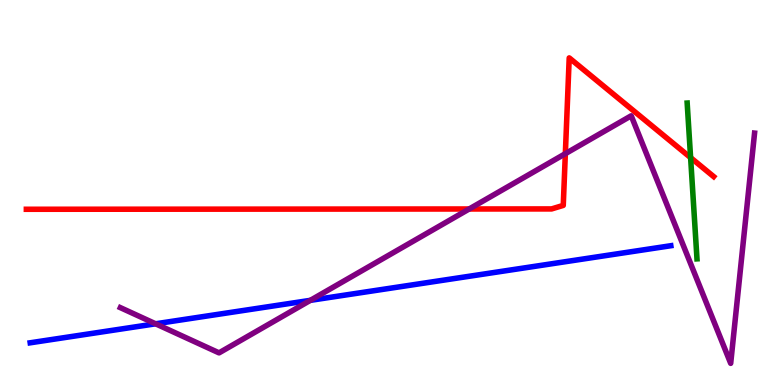[{'lines': ['blue', 'red'], 'intersections': []}, {'lines': ['green', 'red'], 'intersections': [{'x': 8.91, 'y': 5.91}]}, {'lines': ['purple', 'red'], 'intersections': [{'x': 6.05, 'y': 4.57}, {'x': 7.29, 'y': 6.01}]}, {'lines': ['blue', 'green'], 'intersections': []}, {'lines': ['blue', 'purple'], 'intersections': [{'x': 2.01, 'y': 1.59}, {'x': 4.0, 'y': 2.2}]}, {'lines': ['green', 'purple'], 'intersections': []}]